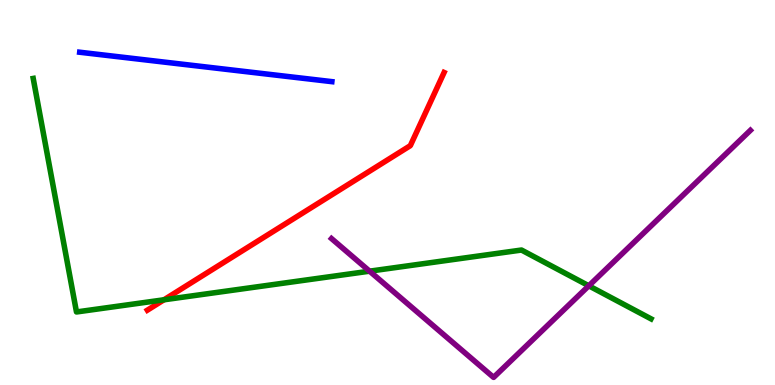[{'lines': ['blue', 'red'], 'intersections': []}, {'lines': ['green', 'red'], 'intersections': [{'x': 2.12, 'y': 2.21}]}, {'lines': ['purple', 'red'], 'intersections': []}, {'lines': ['blue', 'green'], 'intersections': []}, {'lines': ['blue', 'purple'], 'intersections': []}, {'lines': ['green', 'purple'], 'intersections': [{'x': 4.77, 'y': 2.96}, {'x': 7.6, 'y': 2.58}]}]